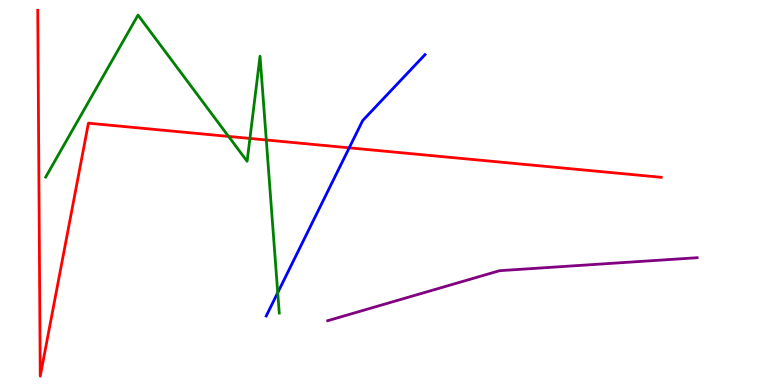[{'lines': ['blue', 'red'], 'intersections': [{'x': 4.51, 'y': 6.16}]}, {'lines': ['green', 'red'], 'intersections': [{'x': 2.95, 'y': 6.46}, {'x': 3.22, 'y': 6.4}, {'x': 3.44, 'y': 6.36}]}, {'lines': ['purple', 'red'], 'intersections': []}, {'lines': ['blue', 'green'], 'intersections': [{'x': 3.58, 'y': 2.4}]}, {'lines': ['blue', 'purple'], 'intersections': []}, {'lines': ['green', 'purple'], 'intersections': []}]